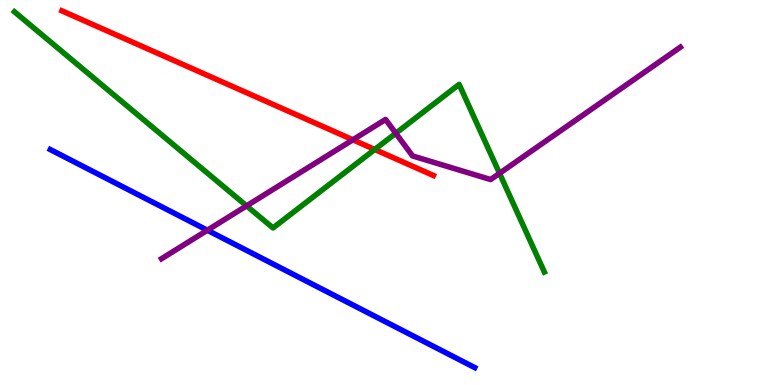[{'lines': ['blue', 'red'], 'intersections': []}, {'lines': ['green', 'red'], 'intersections': [{'x': 4.84, 'y': 6.12}]}, {'lines': ['purple', 'red'], 'intersections': [{'x': 4.55, 'y': 6.37}]}, {'lines': ['blue', 'green'], 'intersections': []}, {'lines': ['blue', 'purple'], 'intersections': [{'x': 2.68, 'y': 4.02}]}, {'lines': ['green', 'purple'], 'intersections': [{'x': 3.18, 'y': 4.65}, {'x': 5.11, 'y': 6.54}, {'x': 6.45, 'y': 5.5}]}]